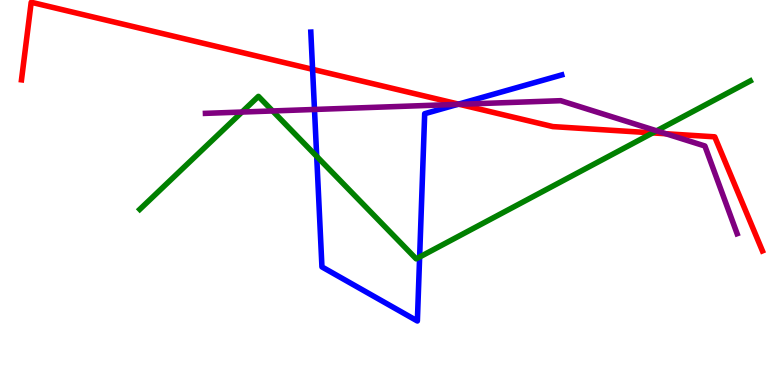[{'lines': ['blue', 'red'], 'intersections': [{'x': 4.03, 'y': 8.2}, {'x': 5.92, 'y': 7.3}]}, {'lines': ['green', 'red'], 'intersections': [{'x': 8.42, 'y': 6.55}]}, {'lines': ['purple', 'red'], 'intersections': [{'x': 5.93, 'y': 7.29}, {'x': 8.59, 'y': 6.53}]}, {'lines': ['blue', 'green'], 'intersections': [{'x': 4.09, 'y': 5.94}, {'x': 5.41, 'y': 3.32}]}, {'lines': ['blue', 'purple'], 'intersections': [{'x': 4.06, 'y': 7.16}, {'x': 5.91, 'y': 7.29}]}, {'lines': ['green', 'purple'], 'intersections': [{'x': 3.12, 'y': 7.09}, {'x': 3.52, 'y': 7.12}, {'x': 8.47, 'y': 6.6}]}]